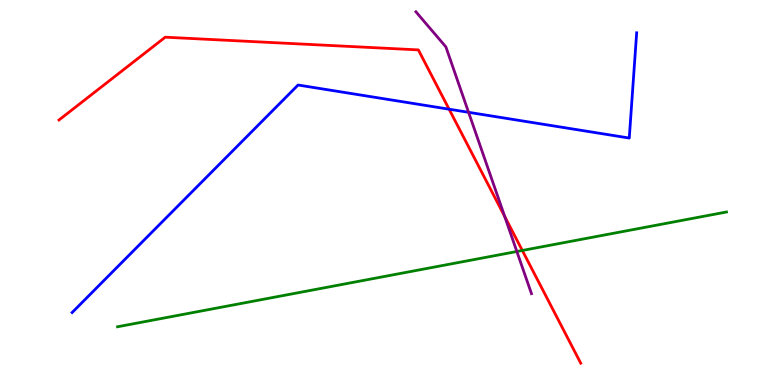[{'lines': ['blue', 'red'], 'intersections': [{'x': 5.79, 'y': 7.16}]}, {'lines': ['green', 'red'], 'intersections': [{'x': 6.74, 'y': 3.49}]}, {'lines': ['purple', 'red'], 'intersections': [{'x': 6.51, 'y': 4.38}]}, {'lines': ['blue', 'green'], 'intersections': []}, {'lines': ['blue', 'purple'], 'intersections': [{'x': 6.05, 'y': 7.08}]}, {'lines': ['green', 'purple'], 'intersections': [{'x': 6.67, 'y': 3.47}]}]